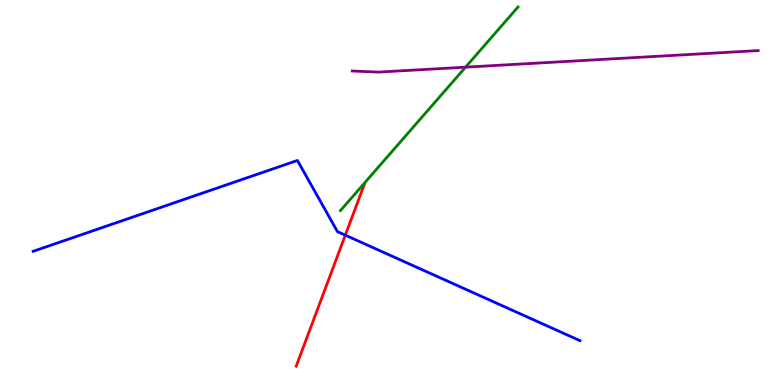[{'lines': ['blue', 'red'], 'intersections': [{'x': 4.46, 'y': 3.89}]}, {'lines': ['green', 'red'], 'intersections': []}, {'lines': ['purple', 'red'], 'intersections': []}, {'lines': ['blue', 'green'], 'intersections': []}, {'lines': ['blue', 'purple'], 'intersections': []}, {'lines': ['green', 'purple'], 'intersections': [{'x': 6.01, 'y': 8.26}]}]